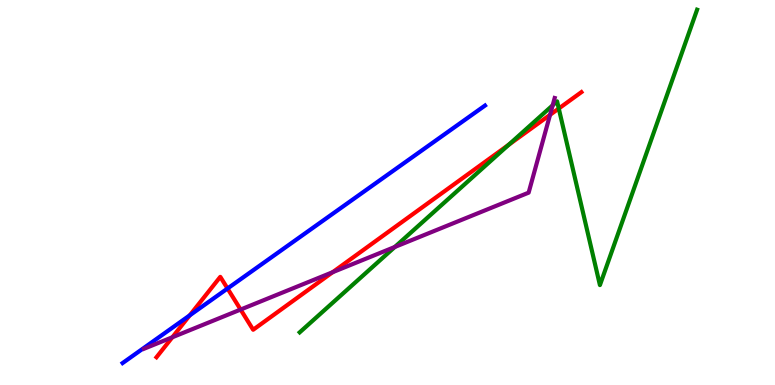[{'lines': ['blue', 'red'], 'intersections': [{'x': 2.45, 'y': 1.81}, {'x': 2.94, 'y': 2.51}]}, {'lines': ['green', 'red'], 'intersections': [{'x': 6.56, 'y': 6.24}, {'x': 7.21, 'y': 7.18}]}, {'lines': ['purple', 'red'], 'intersections': [{'x': 2.22, 'y': 1.24}, {'x': 3.1, 'y': 1.96}, {'x': 4.29, 'y': 2.93}, {'x': 7.1, 'y': 7.02}]}, {'lines': ['blue', 'green'], 'intersections': []}, {'lines': ['blue', 'purple'], 'intersections': []}, {'lines': ['green', 'purple'], 'intersections': [{'x': 5.09, 'y': 3.59}, {'x': 7.13, 'y': 7.26}]}]